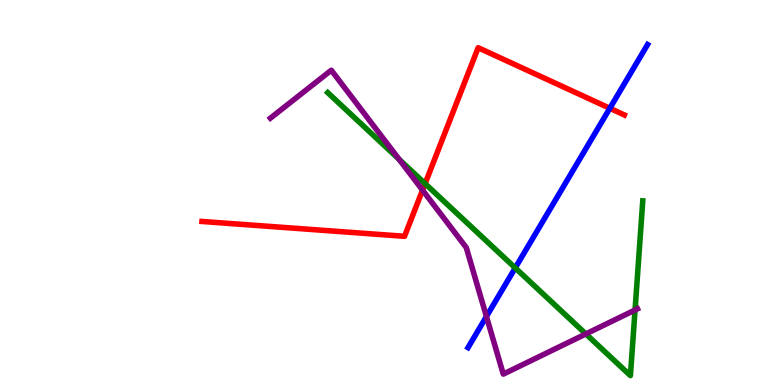[{'lines': ['blue', 'red'], 'intersections': [{'x': 7.87, 'y': 7.19}]}, {'lines': ['green', 'red'], 'intersections': [{'x': 5.49, 'y': 5.23}]}, {'lines': ['purple', 'red'], 'intersections': [{'x': 5.45, 'y': 5.06}]}, {'lines': ['blue', 'green'], 'intersections': [{'x': 6.65, 'y': 3.04}]}, {'lines': ['blue', 'purple'], 'intersections': [{'x': 6.28, 'y': 1.78}]}, {'lines': ['green', 'purple'], 'intersections': [{'x': 5.15, 'y': 5.86}, {'x': 7.56, 'y': 1.33}, {'x': 8.19, 'y': 1.95}]}]